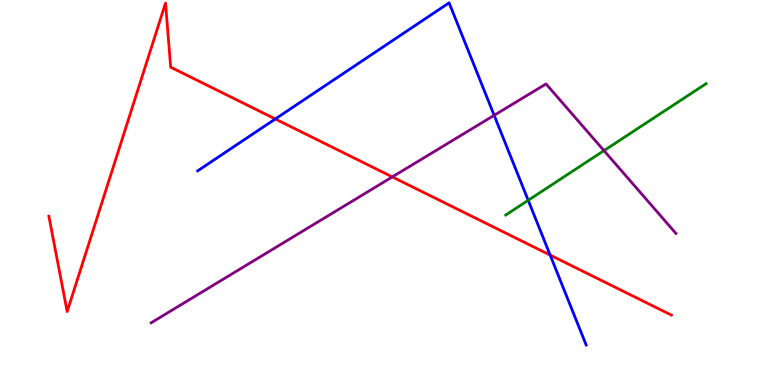[{'lines': ['blue', 'red'], 'intersections': [{'x': 3.55, 'y': 6.91}, {'x': 7.1, 'y': 3.38}]}, {'lines': ['green', 'red'], 'intersections': []}, {'lines': ['purple', 'red'], 'intersections': [{'x': 5.06, 'y': 5.4}]}, {'lines': ['blue', 'green'], 'intersections': [{'x': 6.82, 'y': 4.8}]}, {'lines': ['blue', 'purple'], 'intersections': [{'x': 6.38, 'y': 7.0}]}, {'lines': ['green', 'purple'], 'intersections': [{'x': 7.79, 'y': 6.09}]}]